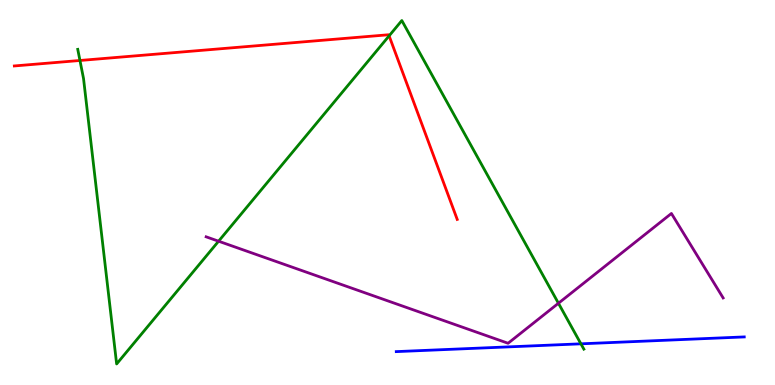[{'lines': ['blue', 'red'], 'intersections': []}, {'lines': ['green', 'red'], 'intersections': [{'x': 1.03, 'y': 8.43}, {'x': 5.02, 'y': 9.07}]}, {'lines': ['purple', 'red'], 'intersections': []}, {'lines': ['blue', 'green'], 'intersections': [{'x': 7.5, 'y': 1.07}]}, {'lines': ['blue', 'purple'], 'intersections': []}, {'lines': ['green', 'purple'], 'intersections': [{'x': 2.82, 'y': 3.73}, {'x': 7.21, 'y': 2.12}]}]